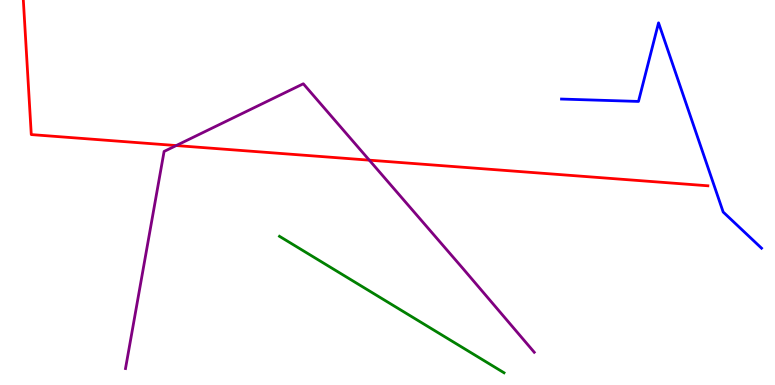[{'lines': ['blue', 'red'], 'intersections': []}, {'lines': ['green', 'red'], 'intersections': []}, {'lines': ['purple', 'red'], 'intersections': [{'x': 2.27, 'y': 6.22}, {'x': 4.77, 'y': 5.84}]}, {'lines': ['blue', 'green'], 'intersections': []}, {'lines': ['blue', 'purple'], 'intersections': []}, {'lines': ['green', 'purple'], 'intersections': []}]